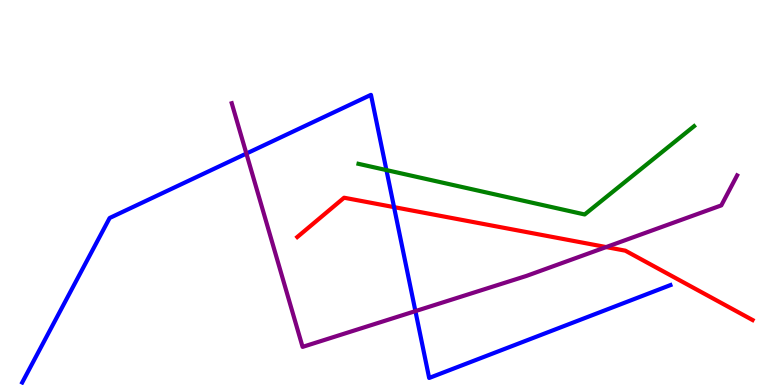[{'lines': ['blue', 'red'], 'intersections': [{'x': 5.08, 'y': 4.62}]}, {'lines': ['green', 'red'], 'intersections': []}, {'lines': ['purple', 'red'], 'intersections': [{'x': 7.82, 'y': 3.58}]}, {'lines': ['blue', 'green'], 'intersections': [{'x': 4.99, 'y': 5.58}]}, {'lines': ['blue', 'purple'], 'intersections': [{'x': 3.18, 'y': 6.01}, {'x': 5.36, 'y': 1.92}]}, {'lines': ['green', 'purple'], 'intersections': []}]